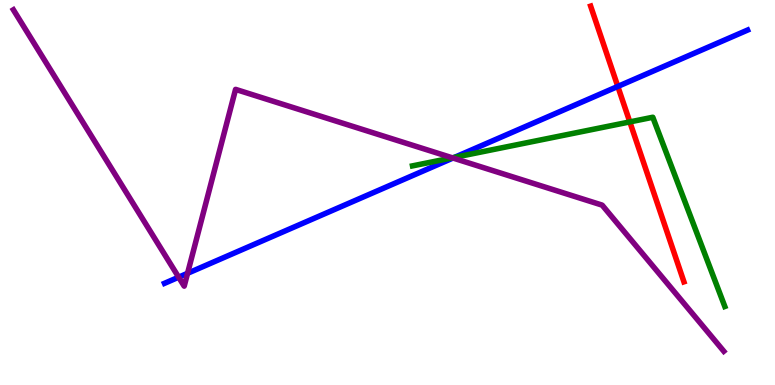[{'lines': ['blue', 'red'], 'intersections': [{'x': 7.97, 'y': 7.75}]}, {'lines': ['green', 'red'], 'intersections': [{'x': 8.13, 'y': 6.83}]}, {'lines': ['purple', 'red'], 'intersections': []}, {'lines': ['blue', 'green'], 'intersections': [{'x': 5.86, 'y': 5.91}]}, {'lines': ['blue', 'purple'], 'intersections': [{'x': 2.31, 'y': 2.8}, {'x': 2.42, 'y': 2.9}, {'x': 5.85, 'y': 5.9}]}, {'lines': ['green', 'purple'], 'intersections': [{'x': 5.84, 'y': 5.9}]}]